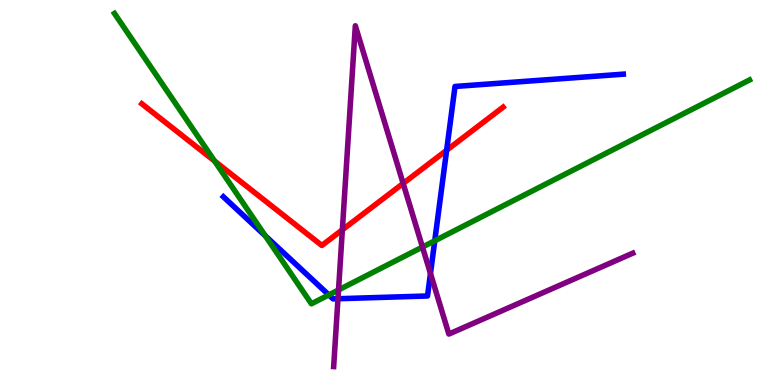[{'lines': ['blue', 'red'], 'intersections': [{'x': 5.76, 'y': 6.1}]}, {'lines': ['green', 'red'], 'intersections': [{'x': 2.77, 'y': 5.82}]}, {'lines': ['purple', 'red'], 'intersections': [{'x': 4.42, 'y': 4.03}, {'x': 5.2, 'y': 5.24}]}, {'lines': ['blue', 'green'], 'intersections': [{'x': 3.42, 'y': 3.88}, {'x': 4.24, 'y': 2.34}, {'x': 5.61, 'y': 3.75}]}, {'lines': ['blue', 'purple'], 'intersections': [{'x': 4.36, 'y': 2.24}, {'x': 5.55, 'y': 2.9}]}, {'lines': ['green', 'purple'], 'intersections': [{'x': 4.37, 'y': 2.47}, {'x': 5.45, 'y': 3.58}]}]